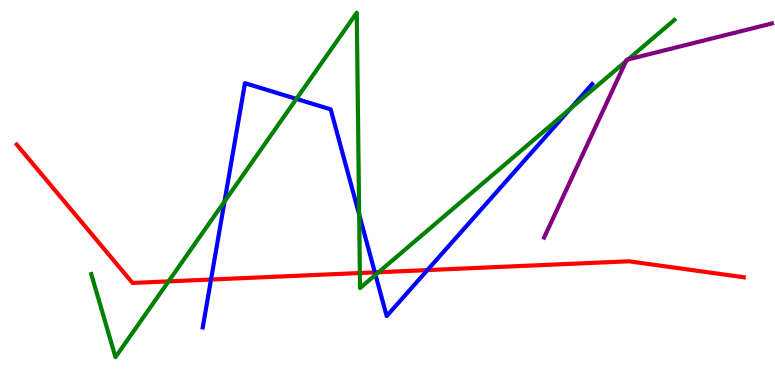[{'lines': ['blue', 'red'], 'intersections': [{'x': 2.72, 'y': 2.74}, {'x': 4.84, 'y': 2.93}, {'x': 5.52, 'y': 2.98}]}, {'lines': ['green', 'red'], 'intersections': [{'x': 2.17, 'y': 2.69}, {'x': 4.64, 'y': 2.91}, {'x': 4.89, 'y': 2.93}]}, {'lines': ['purple', 'red'], 'intersections': []}, {'lines': ['blue', 'green'], 'intersections': [{'x': 2.9, 'y': 4.77}, {'x': 3.82, 'y': 7.43}, {'x': 4.63, 'y': 4.43}, {'x': 4.85, 'y': 2.86}, {'x': 7.36, 'y': 7.18}]}, {'lines': ['blue', 'purple'], 'intersections': []}, {'lines': ['green', 'purple'], 'intersections': [{'x': 8.08, 'y': 8.41}, {'x': 8.1, 'y': 8.46}]}]